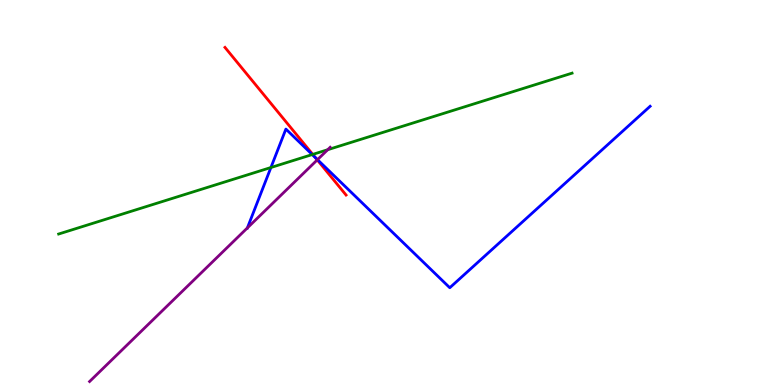[{'lines': ['blue', 'red'], 'intersections': [{'x': 4.07, 'y': 5.91}]}, {'lines': ['green', 'red'], 'intersections': [{'x': 4.04, 'y': 5.99}]}, {'lines': ['purple', 'red'], 'intersections': [{'x': 4.09, 'y': 5.85}]}, {'lines': ['blue', 'green'], 'intersections': [{'x': 3.5, 'y': 5.65}, {'x': 4.03, 'y': 5.99}]}, {'lines': ['blue', 'purple'], 'intersections': [{'x': 3.19, 'y': 4.08}, {'x': 4.1, 'y': 5.85}]}, {'lines': ['green', 'purple'], 'intersections': [{'x': 4.23, 'y': 6.11}]}]